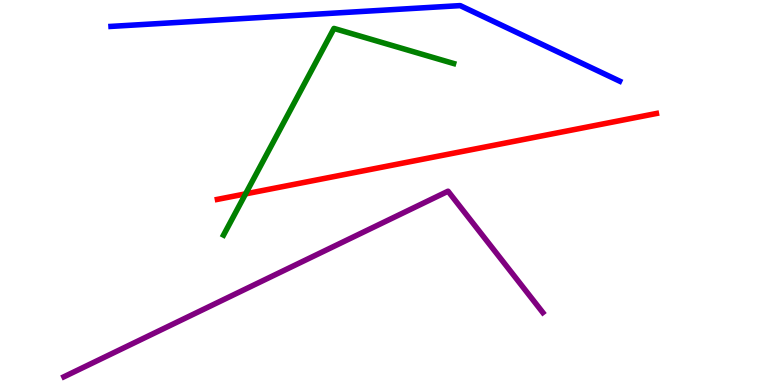[{'lines': ['blue', 'red'], 'intersections': []}, {'lines': ['green', 'red'], 'intersections': [{'x': 3.17, 'y': 4.96}]}, {'lines': ['purple', 'red'], 'intersections': []}, {'lines': ['blue', 'green'], 'intersections': []}, {'lines': ['blue', 'purple'], 'intersections': []}, {'lines': ['green', 'purple'], 'intersections': []}]